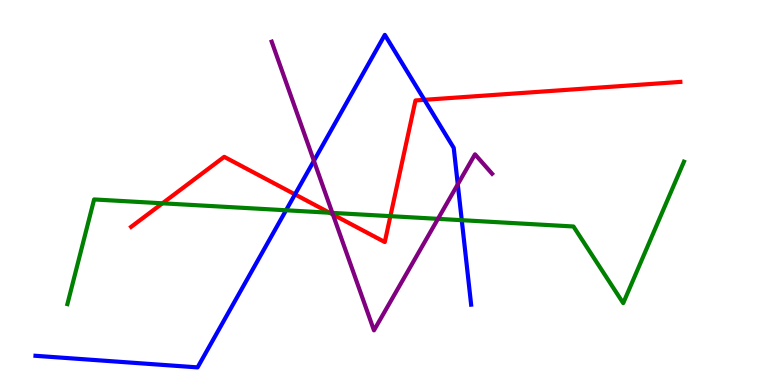[{'lines': ['blue', 'red'], 'intersections': [{'x': 3.81, 'y': 4.95}, {'x': 5.48, 'y': 7.41}]}, {'lines': ['green', 'red'], 'intersections': [{'x': 2.1, 'y': 4.72}, {'x': 4.25, 'y': 4.47}, {'x': 5.04, 'y': 4.39}]}, {'lines': ['purple', 'red'], 'intersections': [{'x': 4.3, 'y': 4.43}]}, {'lines': ['blue', 'green'], 'intersections': [{'x': 3.69, 'y': 4.54}, {'x': 5.96, 'y': 4.28}]}, {'lines': ['blue', 'purple'], 'intersections': [{'x': 4.05, 'y': 5.82}, {'x': 5.91, 'y': 5.21}]}, {'lines': ['green', 'purple'], 'intersections': [{'x': 4.29, 'y': 4.47}, {'x': 5.65, 'y': 4.32}]}]